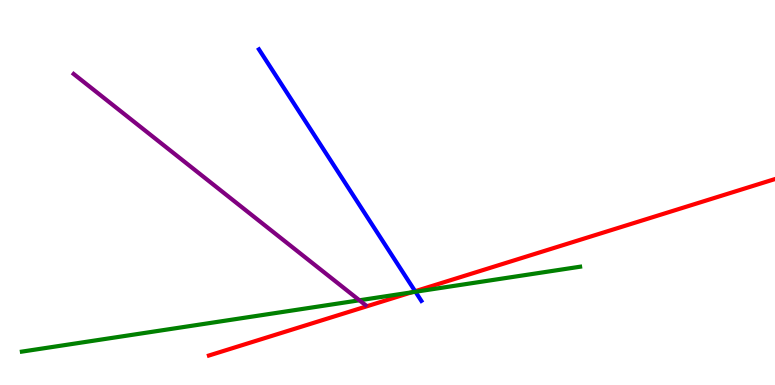[{'lines': ['blue', 'red'], 'intersections': [{'x': 5.36, 'y': 2.44}]}, {'lines': ['green', 'red'], 'intersections': [{'x': 5.31, 'y': 2.41}]}, {'lines': ['purple', 'red'], 'intersections': []}, {'lines': ['blue', 'green'], 'intersections': [{'x': 5.36, 'y': 2.42}]}, {'lines': ['blue', 'purple'], 'intersections': []}, {'lines': ['green', 'purple'], 'intersections': [{'x': 4.64, 'y': 2.2}]}]